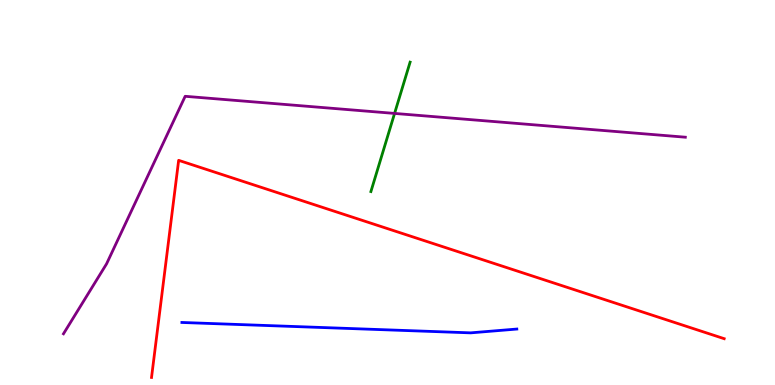[{'lines': ['blue', 'red'], 'intersections': []}, {'lines': ['green', 'red'], 'intersections': []}, {'lines': ['purple', 'red'], 'intersections': []}, {'lines': ['blue', 'green'], 'intersections': []}, {'lines': ['blue', 'purple'], 'intersections': []}, {'lines': ['green', 'purple'], 'intersections': [{'x': 5.09, 'y': 7.05}]}]